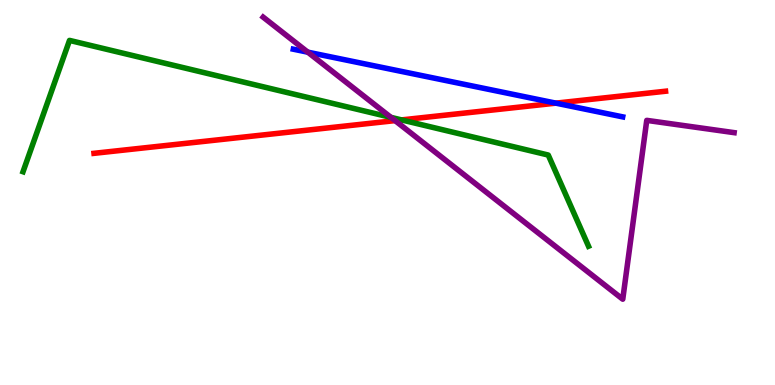[{'lines': ['blue', 'red'], 'intersections': [{'x': 7.17, 'y': 7.32}]}, {'lines': ['green', 'red'], 'intersections': [{'x': 5.18, 'y': 6.89}]}, {'lines': ['purple', 'red'], 'intersections': [{'x': 5.1, 'y': 6.87}]}, {'lines': ['blue', 'green'], 'intersections': []}, {'lines': ['blue', 'purple'], 'intersections': [{'x': 3.97, 'y': 8.64}]}, {'lines': ['green', 'purple'], 'intersections': [{'x': 5.04, 'y': 6.95}]}]